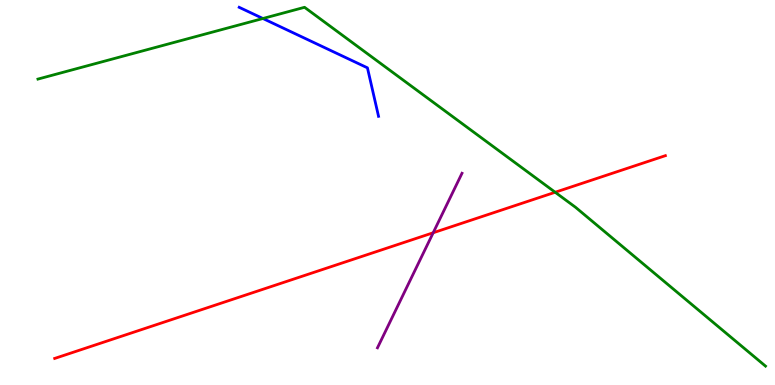[{'lines': ['blue', 'red'], 'intersections': []}, {'lines': ['green', 'red'], 'intersections': [{'x': 7.16, 'y': 5.01}]}, {'lines': ['purple', 'red'], 'intersections': [{'x': 5.59, 'y': 3.95}]}, {'lines': ['blue', 'green'], 'intersections': [{'x': 3.39, 'y': 9.52}]}, {'lines': ['blue', 'purple'], 'intersections': []}, {'lines': ['green', 'purple'], 'intersections': []}]